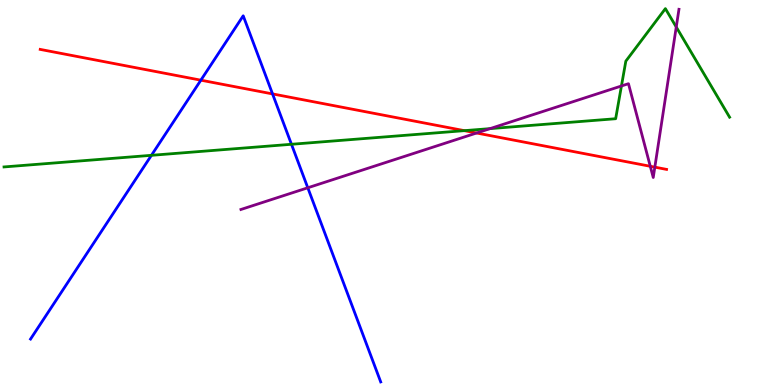[{'lines': ['blue', 'red'], 'intersections': [{'x': 2.59, 'y': 7.92}, {'x': 3.52, 'y': 7.56}]}, {'lines': ['green', 'red'], 'intersections': [{'x': 5.99, 'y': 6.61}]}, {'lines': ['purple', 'red'], 'intersections': [{'x': 6.15, 'y': 6.55}, {'x': 8.39, 'y': 5.68}, {'x': 8.45, 'y': 5.66}]}, {'lines': ['blue', 'green'], 'intersections': [{'x': 1.95, 'y': 5.97}, {'x': 3.76, 'y': 6.25}]}, {'lines': ['blue', 'purple'], 'intersections': [{'x': 3.97, 'y': 5.12}]}, {'lines': ['green', 'purple'], 'intersections': [{'x': 6.32, 'y': 6.66}, {'x': 8.02, 'y': 7.77}, {'x': 8.73, 'y': 9.3}]}]